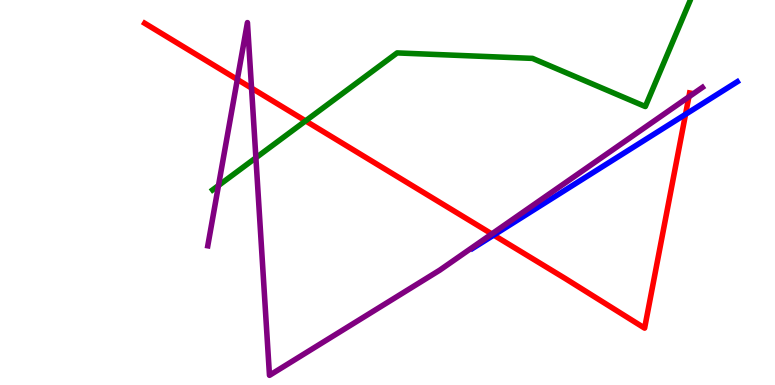[{'lines': ['blue', 'red'], 'intersections': [{'x': 6.37, 'y': 3.89}, {'x': 8.85, 'y': 7.03}]}, {'lines': ['green', 'red'], 'intersections': [{'x': 3.94, 'y': 6.86}]}, {'lines': ['purple', 'red'], 'intersections': [{'x': 3.06, 'y': 7.94}, {'x': 3.25, 'y': 7.71}, {'x': 6.35, 'y': 3.92}, {'x': 8.89, 'y': 7.48}]}, {'lines': ['blue', 'green'], 'intersections': []}, {'lines': ['blue', 'purple'], 'intersections': []}, {'lines': ['green', 'purple'], 'intersections': [{'x': 2.82, 'y': 5.18}, {'x': 3.3, 'y': 5.9}]}]